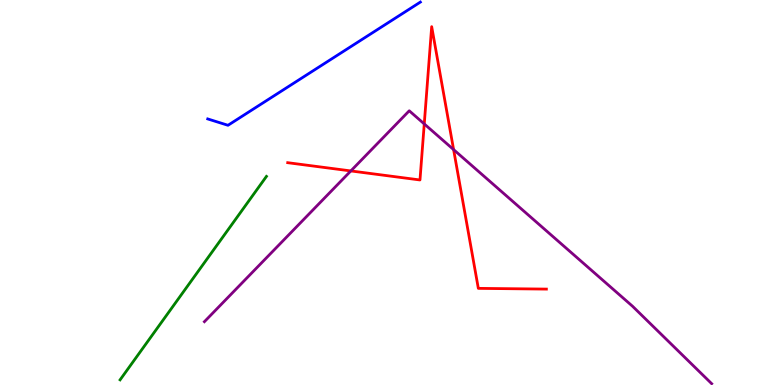[{'lines': ['blue', 'red'], 'intersections': []}, {'lines': ['green', 'red'], 'intersections': []}, {'lines': ['purple', 'red'], 'intersections': [{'x': 4.53, 'y': 5.56}, {'x': 5.47, 'y': 6.78}, {'x': 5.85, 'y': 6.11}]}, {'lines': ['blue', 'green'], 'intersections': []}, {'lines': ['blue', 'purple'], 'intersections': []}, {'lines': ['green', 'purple'], 'intersections': []}]